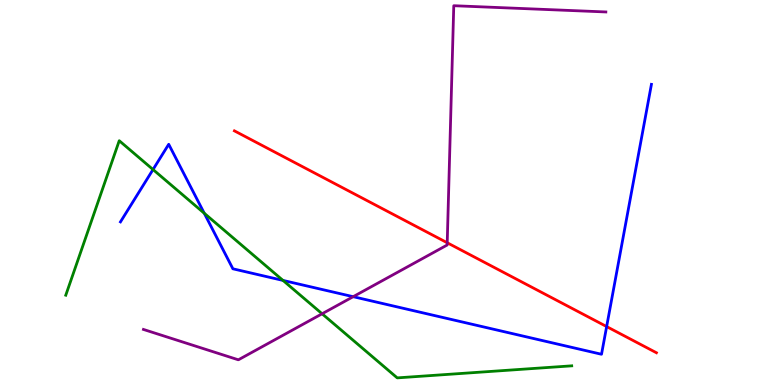[{'lines': ['blue', 'red'], 'intersections': [{'x': 7.83, 'y': 1.52}]}, {'lines': ['green', 'red'], 'intersections': []}, {'lines': ['purple', 'red'], 'intersections': [{'x': 5.77, 'y': 3.69}]}, {'lines': ['blue', 'green'], 'intersections': [{'x': 1.97, 'y': 5.6}, {'x': 2.64, 'y': 4.46}, {'x': 3.65, 'y': 2.72}]}, {'lines': ['blue', 'purple'], 'intersections': [{'x': 4.56, 'y': 2.29}]}, {'lines': ['green', 'purple'], 'intersections': [{'x': 4.16, 'y': 1.85}]}]